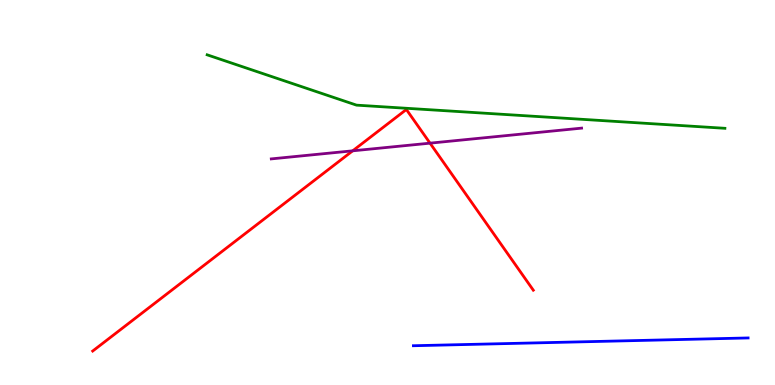[{'lines': ['blue', 'red'], 'intersections': []}, {'lines': ['green', 'red'], 'intersections': []}, {'lines': ['purple', 'red'], 'intersections': [{'x': 4.55, 'y': 6.08}, {'x': 5.55, 'y': 6.28}]}, {'lines': ['blue', 'green'], 'intersections': []}, {'lines': ['blue', 'purple'], 'intersections': []}, {'lines': ['green', 'purple'], 'intersections': []}]